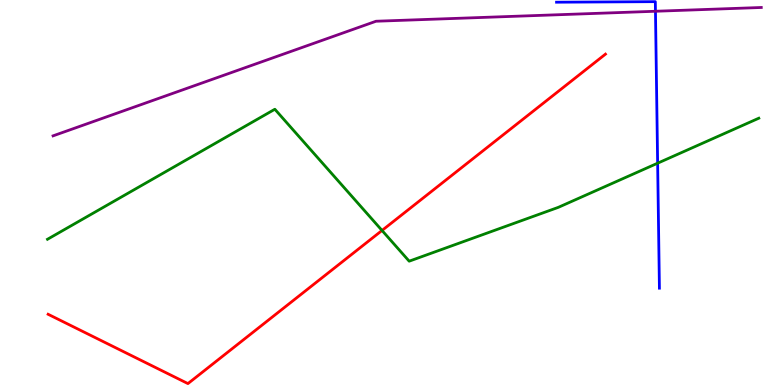[{'lines': ['blue', 'red'], 'intersections': []}, {'lines': ['green', 'red'], 'intersections': [{'x': 4.93, 'y': 4.01}]}, {'lines': ['purple', 'red'], 'intersections': []}, {'lines': ['blue', 'green'], 'intersections': [{'x': 8.49, 'y': 5.76}]}, {'lines': ['blue', 'purple'], 'intersections': [{'x': 8.46, 'y': 9.71}]}, {'lines': ['green', 'purple'], 'intersections': []}]